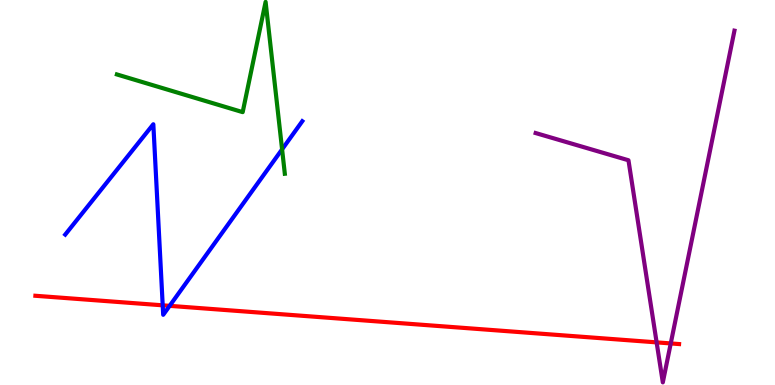[{'lines': ['blue', 'red'], 'intersections': [{'x': 2.1, 'y': 2.07}, {'x': 2.19, 'y': 2.06}]}, {'lines': ['green', 'red'], 'intersections': []}, {'lines': ['purple', 'red'], 'intersections': [{'x': 8.47, 'y': 1.11}, {'x': 8.65, 'y': 1.08}]}, {'lines': ['blue', 'green'], 'intersections': [{'x': 3.64, 'y': 6.12}]}, {'lines': ['blue', 'purple'], 'intersections': []}, {'lines': ['green', 'purple'], 'intersections': []}]